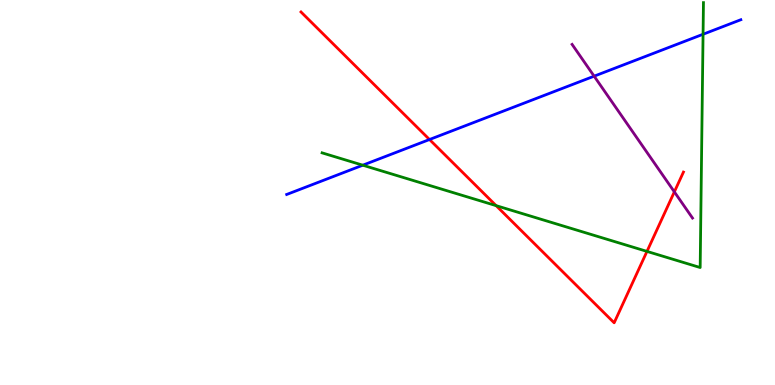[{'lines': ['blue', 'red'], 'intersections': [{'x': 5.54, 'y': 6.38}]}, {'lines': ['green', 'red'], 'intersections': [{'x': 6.4, 'y': 4.66}, {'x': 8.35, 'y': 3.47}]}, {'lines': ['purple', 'red'], 'intersections': [{'x': 8.7, 'y': 5.02}]}, {'lines': ['blue', 'green'], 'intersections': [{'x': 4.68, 'y': 5.71}, {'x': 9.07, 'y': 9.11}]}, {'lines': ['blue', 'purple'], 'intersections': [{'x': 7.67, 'y': 8.02}]}, {'lines': ['green', 'purple'], 'intersections': []}]